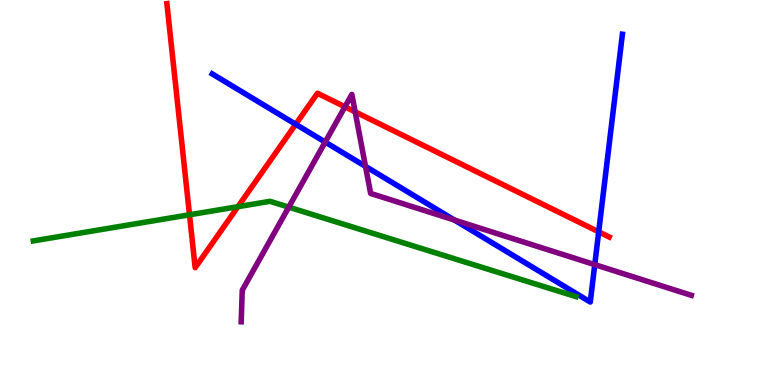[{'lines': ['blue', 'red'], 'intersections': [{'x': 3.82, 'y': 6.77}, {'x': 7.73, 'y': 3.98}]}, {'lines': ['green', 'red'], 'intersections': [{'x': 2.45, 'y': 4.42}, {'x': 3.07, 'y': 4.63}]}, {'lines': ['purple', 'red'], 'intersections': [{'x': 4.45, 'y': 7.23}, {'x': 4.58, 'y': 7.1}]}, {'lines': ['blue', 'green'], 'intersections': []}, {'lines': ['blue', 'purple'], 'intersections': [{'x': 4.2, 'y': 6.31}, {'x': 4.72, 'y': 5.68}, {'x': 5.86, 'y': 4.28}, {'x': 7.67, 'y': 3.13}]}, {'lines': ['green', 'purple'], 'intersections': [{'x': 3.73, 'y': 4.62}]}]